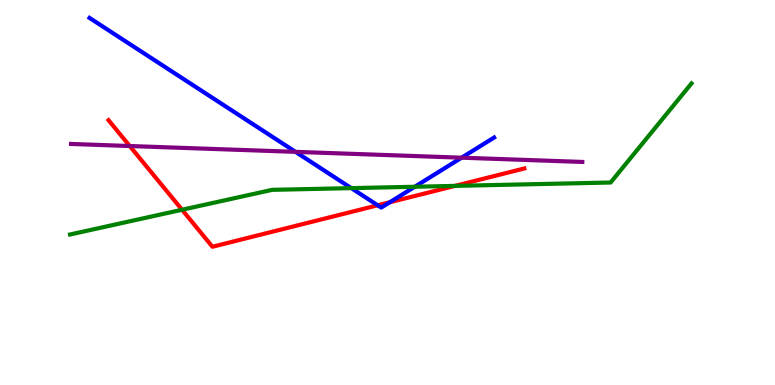[{'lines': ['blue', 'red'], 'intersections': [{'x': 4.87, 'y': 4.67}, {'x': 5.03, 'y': 4.75}]}, {'lines': ['green', 'red'], 'intersections': [{'x': 2.35, 'y': 4.55}, {'x': 5.87, 'y': 5.17}]}, {'lines': ['purple', 'red'], 'intersections': [{'x': 1.67, 'y': 6.21}]}, {'lines': ['blue', 'green'], 'intersections': [{'x': 4.53, 'y': 5.11}, {'x': 5.35, 'y': 5.15}]}, {'lines': ['blue', 'purple'], 'intersections': [{'x': 3.81, 'y': 6.06}, {'x': 5.96, 'y': 5.9}]}, {'lines': ['green', 'purple'], 'intersections': []}]